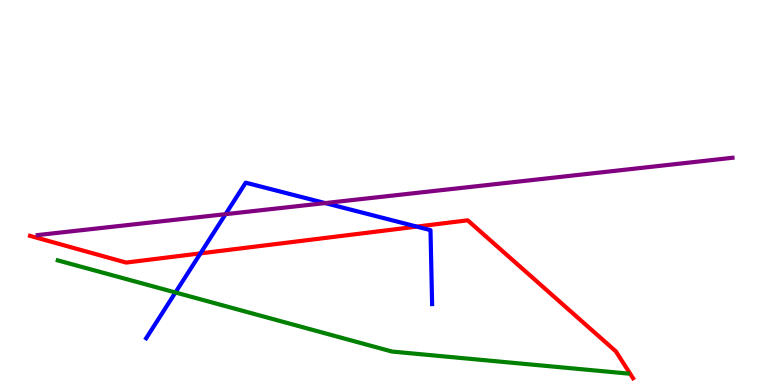[{'lines': ['blue', 'red'], 'intersections': [{'x': 2.59, 'y': 3.42}, {'x': 5.38, 'y': 4.11}]}, {'lines': ['green', 'red'], 'intersections': []}, {'lines': ['purple', 'red'], 'intersections': []}, {'lines': ['blue', 'green'], 'intersections': [{'x': 2.26, 'y': 2.4}]}, {'lines': ['blue', 'purple'], 'intersections': [{'x': 2.91, 'y': 4.44}, {'x': 4.2, 'y': 4.73}]}, {'lines': ['green', 'purple'], 'intersections': []}]